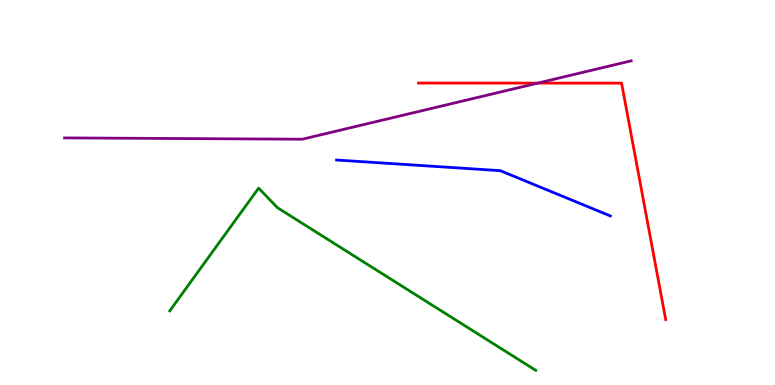[{'lines': ['blue', 'red'], 'intersections': []}, {'lines': ['green', 'red'], 'intersections': []}, {'lines': ['purple', 'red'], 'intersections': [{'x': 6.94, 'y': 7.84}]}, {'lines': ['blue', 'green'], 'intersections': []}, {'lines': ['blue', 'purple'], 'intersections': []}, {'lines': ['green', 'purple'], 'intersections': []}]